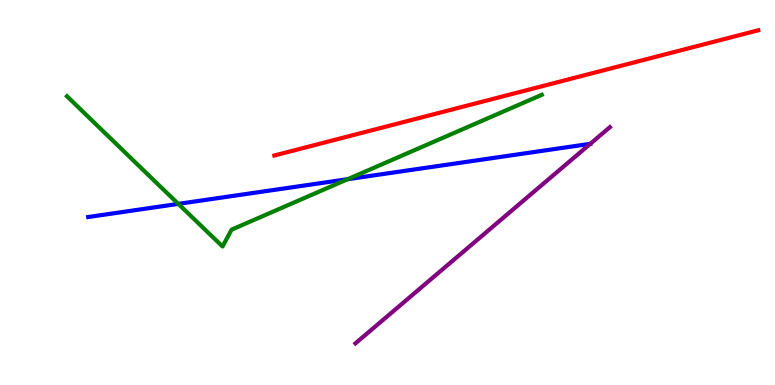[{'lines': ['blue', 'red'], 'intersections': []}, {'lines': ['green', 'red'], 'intersections': []}, {'lines': ['purple', 'red'], 'intersections': []}, {'lines': ['blue', 'green'], 'intersections': [{'x': 2.3, 'y': 4.7}, {'x': 4.49, 'y': 5.35}]}, {'lines': ['blue', 'purple'], 'intersections': []}, {'lines': ['green', 'purple'], 'intersections': []}]